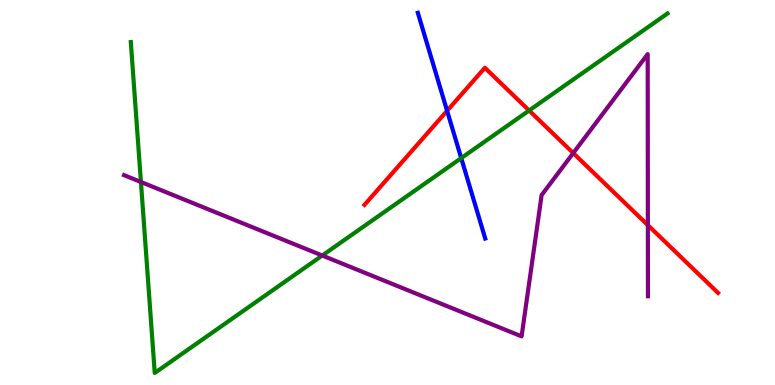[{'lines': ['blue', 'red'], 'intersections': [{'x': 5.77, 'y': 7.12}]}, {'lines': ['green', 'red'], 'intersections': [{'x': 6.83, 'y': 7.13}]}, {'lines': ['purple', 'red'], 'intersections': [{'x': 7.4, 'y': 6.02}, {'x': 8.36, 'y': 4.15}]}, {'lines': ['blue', 'green'], 'intersections': [{'x': 5.95, 'y': 5.89}]}, {'lines': ['blue', 'purple'], 'intersections': []}, {'lines': ['green', 'purple'], 'intersections': [{'x': 1.82, 'y': 5.27}, {'x': 4.16, 'y': 3.36}]}]